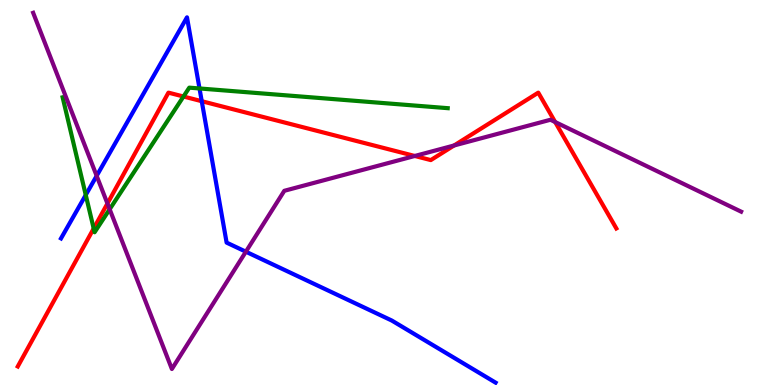[{'lines': ['blue', 'red'], 'intersections': [{'x': 2.6, 'y': 7.37}]}, {'lines': ['green', 'red'], 'intersections': [{'x': 1.21, 'y': 4.07}, {'x': 2.37, 'y': 7.49}]}, {'lines': ['purple', 'red'], 'intersections': [{'x': 1.39, 'y': 4.71}, {'x': 5.35, 'y': 5.95}, {'x': 5.86, 'y': 6.22}, {'x': 7.16, 'y': 6.83}]}, {'lines': ['blue', 'green'], 'intersections': [{'x': 1.11, 'y': 4.94}, {'x': 2.57, 'y': 7.7}]}, {'lines': ['blue', 'purple'], 'intersections': [{'x': 1.25, 'y': 5.43}, {'x': 3.17, 'y': 3.46}]}, {'lines': ['green', 'purple'], 'intersections': [{'x': 1.41, 'y': 4.57}]}]